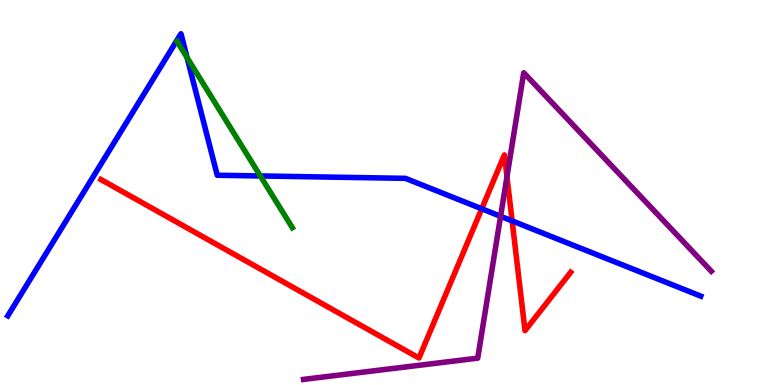[{'lines': ['blue', 'red'], 'intersections': [{'x': 6.22, 'y': 4.58}, {'x': 6.61, 'y': 4.26}]}, {'lines': ['green', 'red'], 'intersections': []}, {'lines': ['purple', 'red'], 'intersections': [{'x': 6.54, 'y': 5.41}]}, {'lines': ['blue', 'green'], 'intersections': [{'x': 2.41, 'y': 8.5}, {'x': 3.36, 'y': 5.43}]}, {'lines': ['blue', 'purple'], 'intersections': [{'x': 6.46, 'y': 4.38}]}, {'lines': ['green', 'purple'], 'intersections': []}]